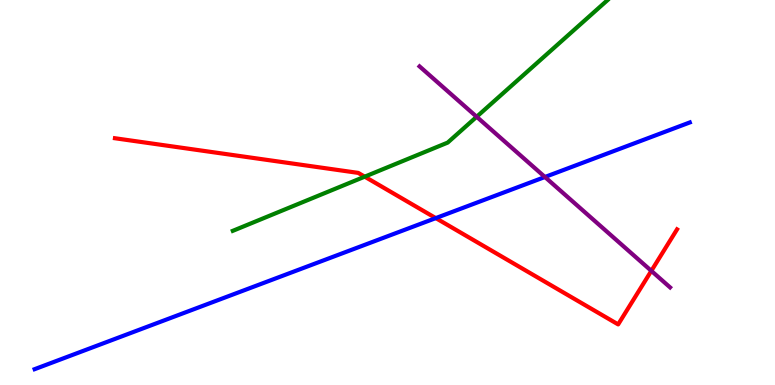[{'lines': ['blue', 'red'], 'intersections': [{'x': 5.62, 'y': 4.33}]}, {'lines': ['green', 'red'], 'intersections': [{'x': 4.71, 'y': 5.41}]}, {'lines': ['purple', 'red'], 'intersections': [{'x': 8.4, 'y': 2.96}]}, {'lines': ['blue', 'green'], 'intersections': []}, {'lines': ['blue', 'purple'], 'intersections': [{'x': 7.03, 'y': 5.4}]}, {'lines': ['green', 'purple'], 'intersections': [{'x': 6.15, 'y': 6.97}]}]